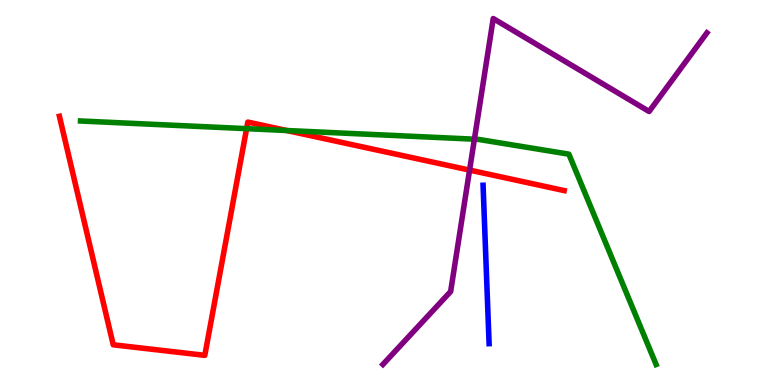[{'lines': ['blue', 'red'], 'intersections': []}, {'lines': ['green', 'red'], 'intersections': [{'x': 3.18, 'y': 6.66}, {'x': 3.7, 'y': 6.61}]}, {'lines': ['purple', 'red'], 'intersections': [{'x': 6.06, 'y': 5.58}]}, {'lines': ['blue', 'green'], 'intersections': []}, {'lines': ['blue', 'purple'], 'intersections': []}, {'lines': ['green', 'purple'], 'intersections': [{'x': 6.12, 'y': 6.38}]}]